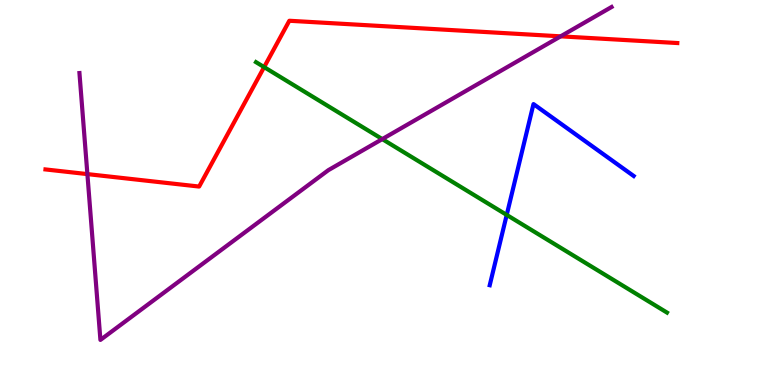[{'lines': ['blue', 'red'], 'intersections': []}, {'lines': ['green', 'red'], 'intersections': [{'x': 3.41, 'y': 8.26}]}, {'lines': ['purple', 'red'], 'intersections': [{'x': 1.13, 'y': 5.48}, {'x': 7.23, 'y': 9.06}]}, {'lines': ['blue', 'green'], 'intersections': [{'x': 6.54, 'y': 4.42}]}, {'lines': ['blue', 'purple'], 'intersections': []}, {'lines': ['green', 'purple'], 'intersections': [{'x': 4.93, 'y': 6.39}]}]